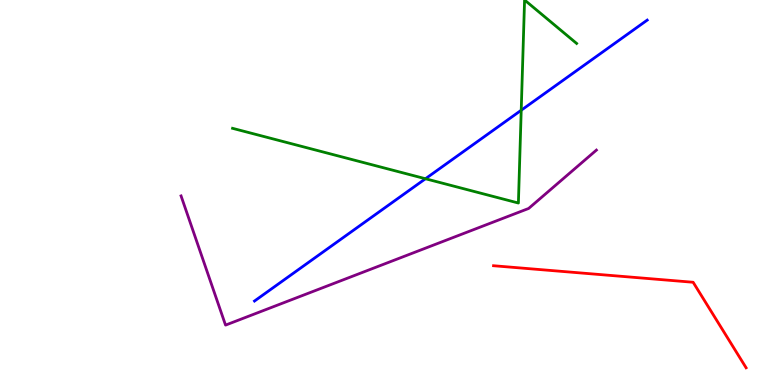[{'lines': ['blue', 'red'], 'intersections': []}, {'lines': ['green', 'red'], 'intersections': []}, {'lines': ['purple', 'red'], 'intersections': []}, {'lines': ['blue', 'green'], 'intersections': [{'x': 5.49, 'y': 5.36}, {'x': 6.73, 'y': 7.14}]}, {'lines': ['blue', 'purple'], 'intersections': []}, {'lines': ['green', 'purple'], 'intersections': []}]